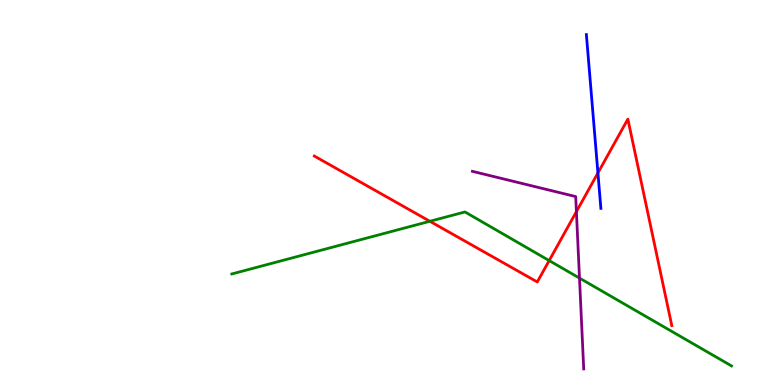[{'lines': ['blue', 'red'], 'intersections': [{'x': 7.72, 'y': 5.51}]}, {'lines': ['green', 'red'], 'intersections': [{'x': 5.55, 'y': 4.25}, {'x': 7.09, 'y': 3.23}]}, {'lines': ['purple', 'red'], 'intersections': [{'x': 7.44, 'y': 4.5}]}, {'lines': ['blue', 'green'], 'intersections': []}, {'lines': ['blue', 'purple'], 'intersections': []}, {'lines': ['green', 'purple'], 'intersections': [{'x': 7.48, 'y': 2.78}]}]